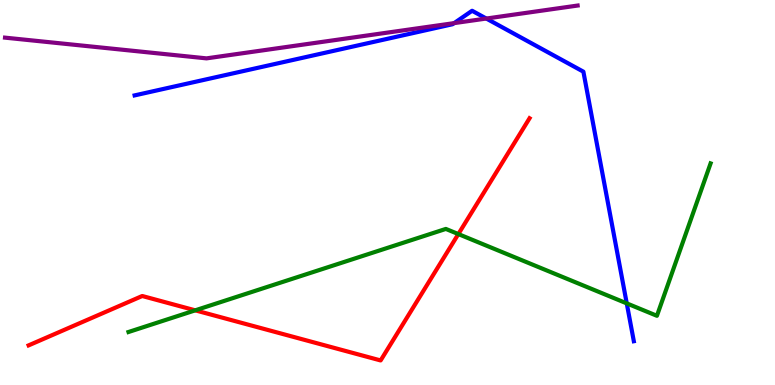[{'lines': ['blue', 'red'], 'intersections': []}, {'lines': ['green', 'red'], 'intersections': [{'x': 2.52, 'y': 1.94}, {'x': 5.91, 'y': 3.92}]}, {'lines': ['purple', 'red'], 'intersections': []}, {'lines': ['blue', 'green'], 'intersections': [{'x': 8.09, 'y': 2.12}]}, {'lines': ['blue', 'purple'], 'intersections': [{'x': 5.86, 'y': 9.4}, {'x': 6.27, 'y': 9.52}]}, {'lines': ['green', 'purple'], 'intersections': []}]